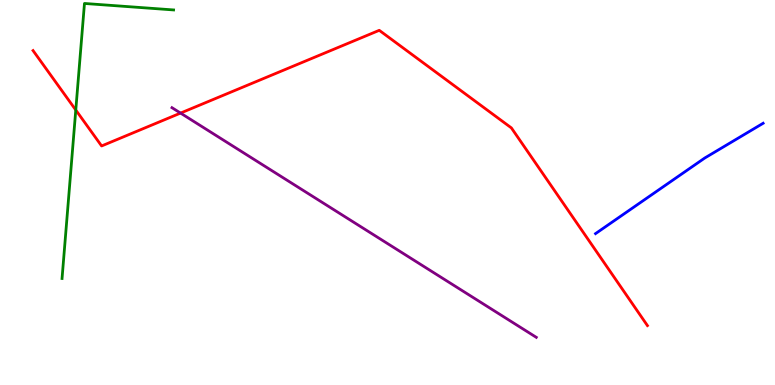[{'lines': ['blue', 'red'], 'intersections': []}, {'lines': ['green', 'red'], 'intersections': [{'x': 0.978, 'y': 7.14}]}, {'lines': ['purple', 'red'], 'intersections': [{'x': 2.33, 'y': 7.06}]}, {'lines': ['blue', 'green'], 'intersections': []}, {'lines': ['blue', 'purple'], 'intersections': []}, {'lines': ['green', 'purple'], 'intersections': []}]